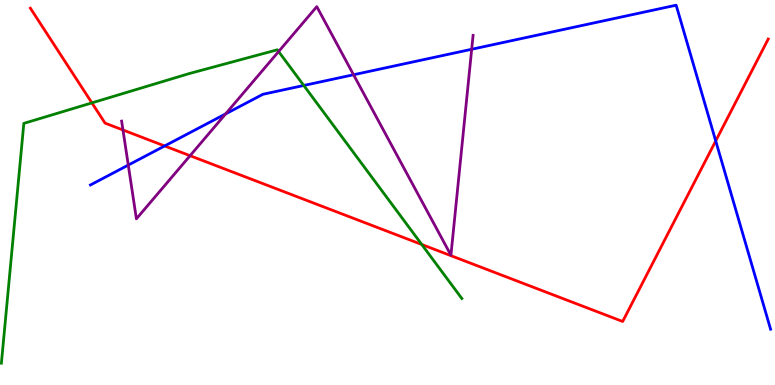[{'lines': ['blue', 'red'], 'intersections': [{'x': 2.12, 'y': 6.21}, {'x': 9.24, 'y': 6.34}]}, {'lines': ['green', 'red'], 'intersections': [{'x': 1.19, 'y': 7.33}, {'x': 5.44, 'y': 3.65}]}, {'lines': ['purple', 'red'], 'intersections': [{'x': 1.59, 'y': 6.62}, {'x': 2.45, 'y': 5.96}]}, {'lines': ['blue', 'green'], 'intersections': [{'x': 3.92, 'y': 7.78}]}, {'lines': ['blue', 'purple'], 'intersections': [{'x': 1.66, 'y': 5.71}, {'x': 2.91, 'y': 7.04}, {'x': 4.56, 'y': 8.06}, {'x': 6.09, 'y': 8.72}]}, {'lines': ['green', 'purple'], 'intersections': [{'x': 3.6, 'y': 8.66}]}]